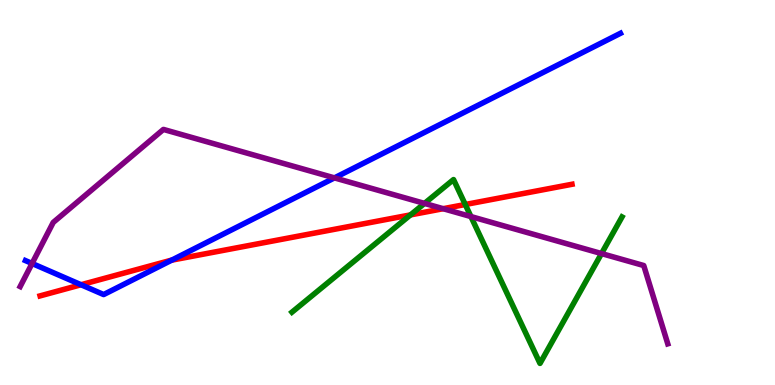[{'lines': ['blue', 'red'], 'intersections': [{'x': 1.05, 'y': 2.6}, {'x': 2.21, 'y': 3.24}]}, {'lines': ['green', 'red'], 'intersections': [{'x': 5.3, 'y': 4.42}, {'x': 6.0, 'y': 4.69}]}, {'lines': ['purple', 'red'], 'intersections': [{'x': 5.72, 'y': 4.58}]}, {'lines': ['blue', 'green'], 'intersections': []}, {'lines': ['blue', 'purple'], 'intersections': [{'x': 0.414, 'y': 3.16}, {'x': 4.32, 'y': 5.38}]}, {'lines': ['green', 'purple'], 'intersections': [{'x': 5.48, 'y': 4.72}, {'x': 6.08, 'y': 4.38}, {'x': 7.76, 'y': 3.41}]}]